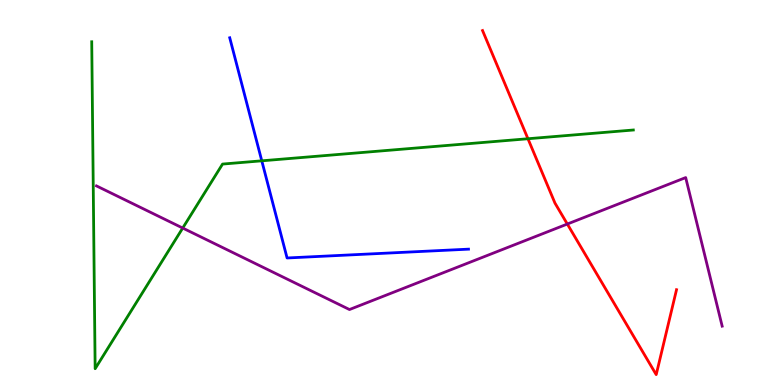[{'lines': ['blue', 'red'], 'intersections': []}, {'lines': ['green', 'red'], 'intersections': [{'x': 6.81, 'y': 6.4}]}, {'lines': ['purple', 'red'], 'intersections': [{'x': 7.32, 'y': 4.18}]}, {'lines': ['blue', 'green'], 'intersections': [{'x': 3.38, 'y': 5.82}]}, {'lines': ['blue', 'purple'], 'intersections': []}, {'lines': ['green', 'purple'], 'intersections': [{'x': 2.36, 'y': 4.08}]}]